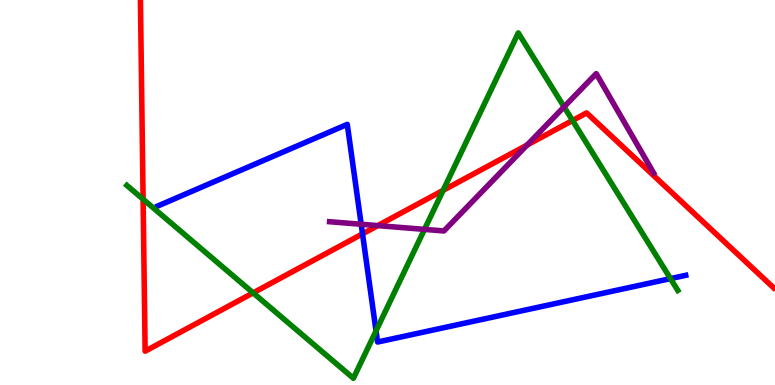[{'lines': ['blue', 'red'], 'intersections': [{'x': 4.68, 'y': 3.93}]}, {'lines': ['green', 'red'], 'intersections': [{'x': 1.85, 'y': 4.83}, {'x': 3.27, 'y': 2.39}, {'x': 5.72, 'y': 5.06}, {'x': 7.39, 'y': 6.87}]}, {'lines': ['purple', 'red'], 'intersections': [{'x': 4.87, 'y': 4.14}, {'x': 6.8, 'y': 6.23}]}, {'lines': ['blue', 'green'], 'intersections': [{'x': 4.85, 'y': 1.41}, {'x': 8.65, 'y': 2.76}]}, {'lines': ['blue', 'purple'], 'intersections': [{'x': 4.66, 'y': 4.17}]}, {'lines': ['green', 'purple'], 'intersections': [{'x': 5.48, 'y': 4.04}, {'x': 7.28, 'y': 7.22}]}]